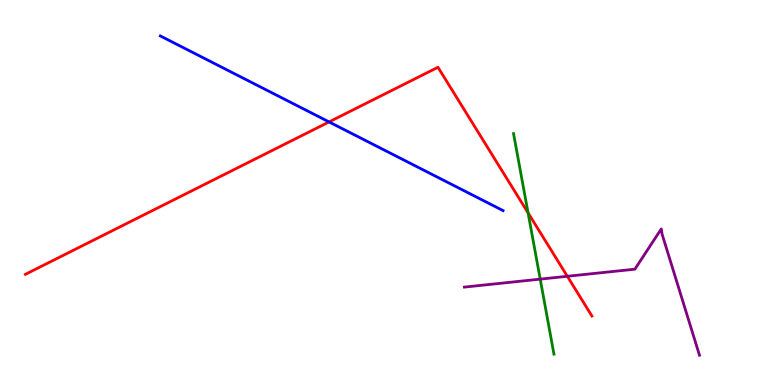[{'lines': ['blue', 'red'], 'intersections': [{'x': 4.25, 'y': 6.83}]}, {'lines': ['green', 'red'], 'intersections': [{'x': 6.81, 'y': 4.47}]}, {'lines': ['purple', 'red'], 'intersections': [{'x': 7.32, 'y': 2.82}]}, {'lines': ['blue', 'green'], 'intersections': []}, {'lines': ['blue', 'purple'], 'intersections': []}, {'lines': ['green', 'purple'], 'intersections': [{'x': 6.97, 'y': 2.75}]}]